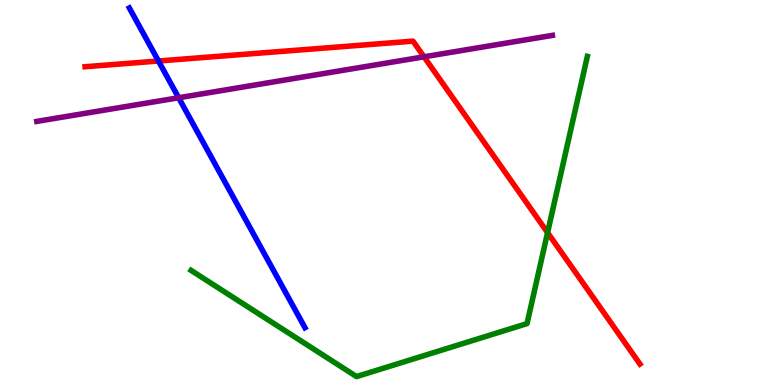[{'lines': ['blue', 'red'], 'intersections': [{'x': 2.04, 'y': 8.42}]}, {'lines': ['green', 'red'], 'intersections': [{'x': 7.07, 'y': 3.96}]}, {'lines': ['purple', 'red'], 'intersections': [{'x': 5.47, 'y': 8.52}]}, {'lines': ['blue', 'green'], 'intersections': []}, {'lines': ['blue', 'purple'], 'intersections': [{'x': 2.31, 'y': 7.46}]}, {'lines': ['green', 'purple'], 'intersections': []}]